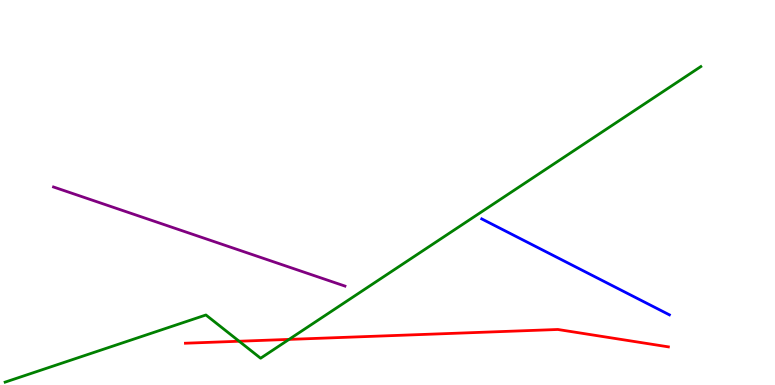[{'lines': ['blue', 'red'], 'intersections': []}, {'lines': ['green', 'red'], 'intersections': [{'x': 3.09, 'y': 1.14}, {'x': 3.73, 'y': 1.18}]}, {'lines': ['purple', 'red'], 'intersections': []}, {'lines': ['blue', 'green'], 'intersections': []}, {'lines': ['blue', 'purple'], 'intersections': []}, {'lines': ['green', 'purple'], 'intersections': []}]